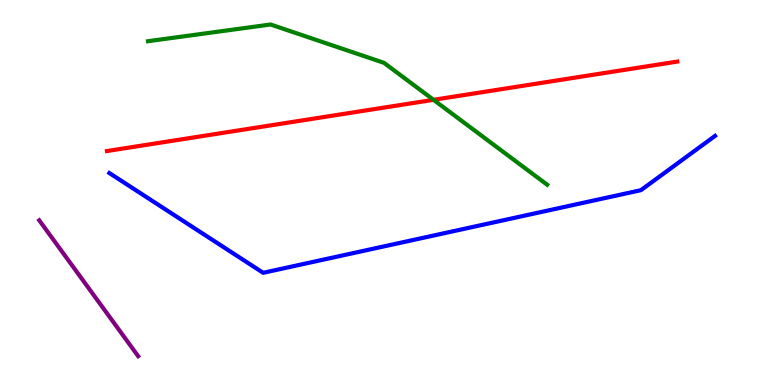[{'lines': ['blue', 'red'], 'intersections': []}, {'lines': ['green', 'red'], 'intersections': [{'x': 5.59, 'y': 7.41}]}, {'lines': ['purple', 'red'], 'intersections': []}, {'lines': ['blue', 'green'], 'intersections': []}, {'lines': ['blue', 'purple'], 'intersections': []}, {'lines': ['green', 'purple'], 'intersections': []}]